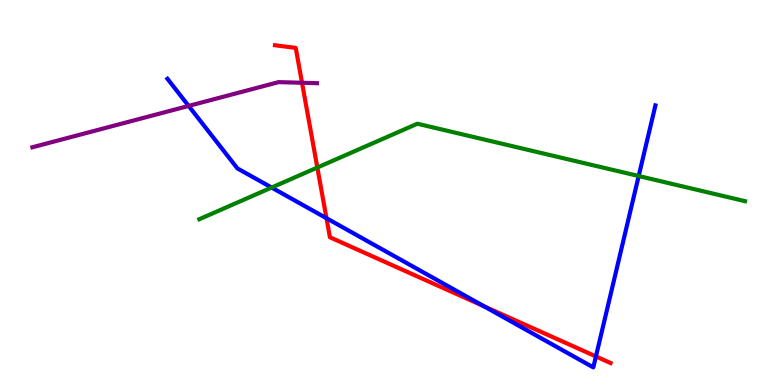[{'lines': ['blue', 'red'], 'intersections': [{'x': 4.21, 'y': 4.33}, {'x': 6.25, 'y': 2.04}, {'x': 7.69, 'y': 0.742}]}, {'lines': ['green', 'red'], 'intersections': [{'x': 4.09, 'y': 5.65}]}, {'lines': ['purple', 'red'], 'intersections': [{'x': 3.9, 'y': 7.85}]}, {'lines': ['blue', 'green'], 'intersections': [{'x': 3.5, 'y': 5.13}, {'x': 8.24, 'y': 5.43}]}, {'lines': ['blue', 'purple'], 'intersections': [{'x': 2.43, 'y': 7.25}]}, {'lines': ['green', 'purple'], 'intersections': []}]